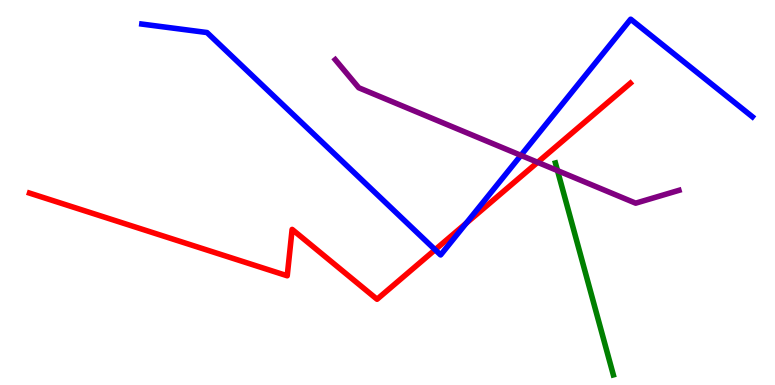[{'lines': ['blue', 'red'], 'intersections': [{'x': 5.61, 'y': 3.51}, {'x': 6.02, 'y': 4.2}]}, {'lines': ['green', 'red'], 'intersections': []}, {'lines': ['purple', 'red'], 'intersections': [{'x': 6.94, 'y': 5.78}]}, {'lines': ['blue', 'green'], 'intersections': []}, {'lines': ['blue', 'purple'], 'intersections': [{'x': 6.72, 'y': 5.97}]}, {'lines': ['green', 'purple'], 'intersections': [{'x': 7.19, 'y': 5.57}]}]